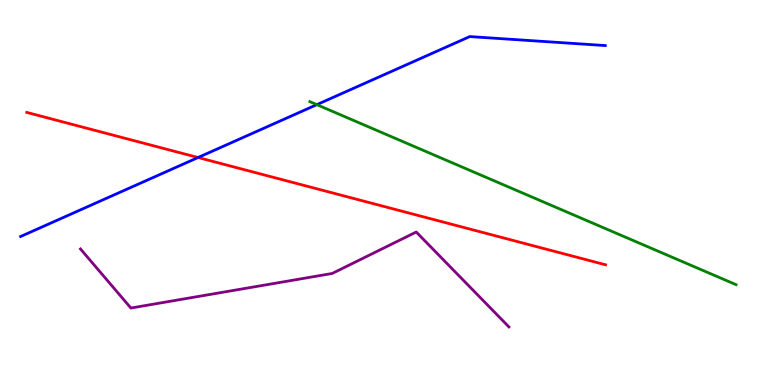[{'lines': ['blue', 'red'], 'intersections': [{'x': 2.56, 'y': 5.91}]}, {'lines': ['green', 'red'], 'intersections': []}, {'lines': ['purple', 'red'], 'intersections': []}, {'lines': ['blue', 'green'], 'intersections': [{'x': 4.09, 'y': 7.28}]}, {'lines': ['blue', 'purple'], 'intersections': []}, {'lines': ['green', 'purple'], 'intersections': []}]